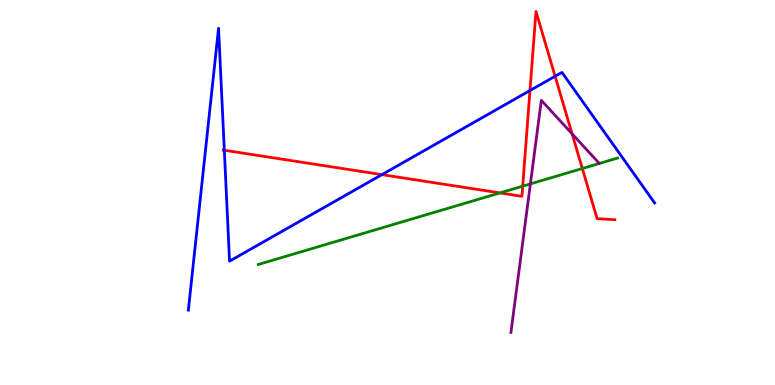[{'lines': ['blue', 'red'], 'intersections': [{'x': 2.89, 'y': 6.1}, {'x': 4.93, 'y': 5.46}, {'x': 6.84, 'y': 7.65}, {'x': 7.16, 'y': 8.02}]}, {'lines': ['green', 'red'], 'intersections': [{'x': 6.45, 'y': 4.99}, {'x': 6.74, 'y': 5.16}, {'x': 7.51, 'y': 5.62}]}, {'lines': ['purple', 'red'], 'intersections': [{'x': 7.38, 'y': 6.52}]}, {'lines': ['blue', 'green'], 'intersections': []}, {'lines': ['blue', 'purple'], 'intersections': []}, {'lines': ['green', 'purple'], 'intersections': [{'x': 6.84, 'y': 5.22}]}]